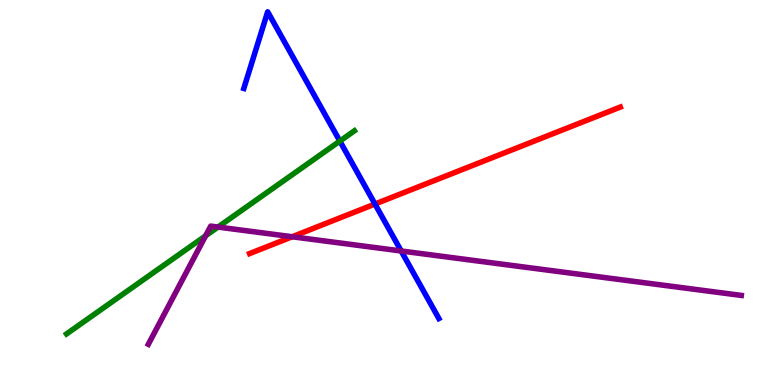[{'lines': ['blue', 'red'], 'intersections': [{'x': 4.84, 'y': 4.7}]}, {'lines': ['green', 'red'], 'intersections': []}, {'lines': ['purple', 'red'], 'intersections': [{'x': 3.77, 'y': 3.85}]}, {'lines': ['blue', 'green'], 'intersections': [{'x': 4.39, 'y': 6.34}]}, {'lines': ['blue', 'purple'], 'intersections': [{'x': 5.18, 'y': 3.48}]}, {'lines': ['green', 'purple'], 'intersections': [{'x': 2.65, 'y': 3.88}, {'x': 2.81, 'y': 4.1}]}]